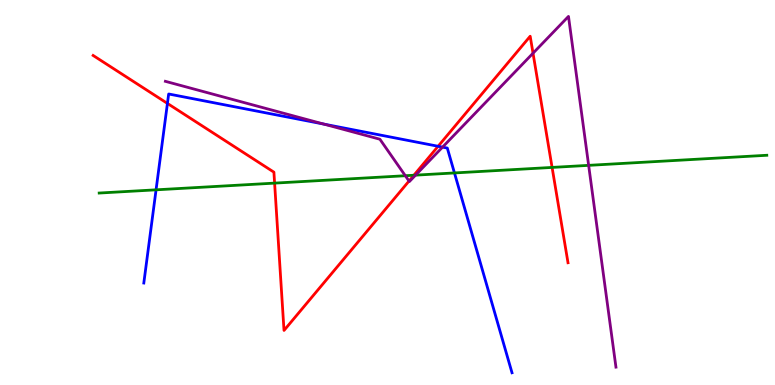[{'lines': ['blue', 'red'], 'intersections': [{'x': 2.16, 'y': 7.31}, {'x': 5.65, 'y': 6.2}]}, {'lines': ['green', 'red'], 'intersections': [{'x': 3.54, 'y': 5.24}, {'x': 5.34, 'y': 5.45}, {'x': 7.12, 'y': 5.65}]}, {'lines': ['purple', 'red'], 'intersections': [{'x': 5.28, 'y': 5.3}, {'x': 6.88, 'y': 8.62}]}, {'lines': ['blue', 'green'], 'intersections': [{'x': 2.01, 'y': 5.07}, {'x': 5.86, 'y': 5.51}]}, {'lines': ['blue', 'purple'], 'intersections': [{'x': 4.18, 'y': 6.78}, {'x': 5.71, 'y': 6.18}]}, {'lines': ['green', 'purple'], 'intersections': [{'x': 5.23, 'y': 5.44}, {'x': 5.36, 'y': 5.45}, {'x': 7.6, 'y': 5.71}]}]